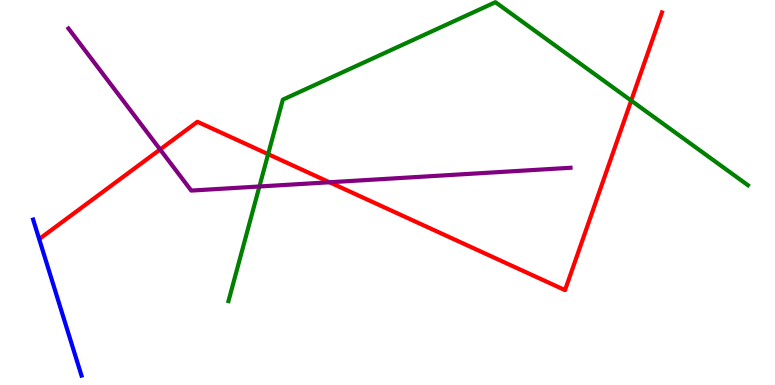[{'lines': ['blue', 'red'], 'intersections': []}, {'lines': ['green', 'red'], 'intersections': [{'x': 3.46, 'y': 6.0}, {'x': 8.14, 'y': 7.39}]}, {'lines': ['purple', 'red'], 'intersections': [{'x': 2.07, 'y': 6.12}, {'x': 4.25, 'y': 5.27}]}, {'lines': ['blue', 'green'], 'intersections': []}, {'lines': ['blue', 'purple'], 'intersections': []}, {'lines': ['green', 'purple'], 'intersections': [{'x': 3.35, 'y': 5.16}]}]